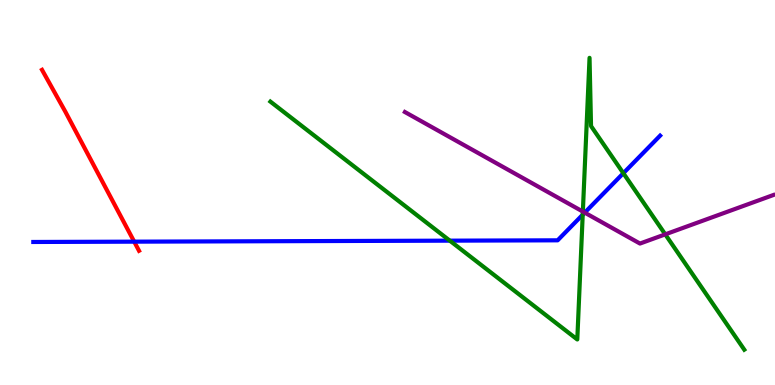[{'lines': ['blue', 'red'], 'intersections': [{'x': 1.73, 'y': 3.72}]}, {'lines': ['green', 'red'], 'intersections': []}, {'lines': ['purple', 'red'], 'intersections': []}, {'lines': ['blue', 'green'], 'intersections': [{'x': 5.8, 'y': 3.75}, {'x': 7.52, 'y': 4.42}, {'x': 8.04, 'y': 5.5}]}, {'lines': ['blue', 'purple'], 'intersections': [{'x': 7.54, 'y': 4.48}]}, {'lines': ['green', 'purple'], 'intersections': [{'x': 7.52, 'y': 4.5}, {'x': 8.58, 'y': 3.91}]}]